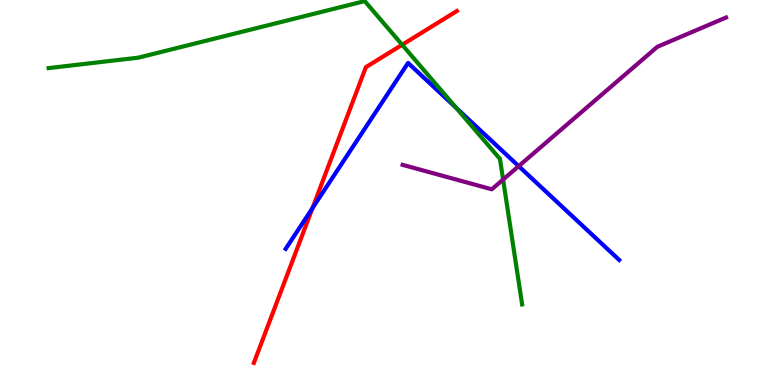[{'lines': ['blue', 'red'], 'intersections': [{'x': 4.03, 'y': 4.59}]}, {'lines': ['green', 'red'], 'intersections': [{'x': 5.19, 'y': 8.84}]}, {'lines': ['purple', 'red'], 'intersections': []}, {'lines': ['blue', 'green'], 'intersections': [{'x': 5.89, 'y': 7.2}]}, {'lines': ['blue', 'purple'], 'intersections': [{'x': 6.69, 'y': 5.68}]}, {'lines': ['green', 'purple'], 'intersections': [{'x': 6.49, 'y': 5.34}]}]